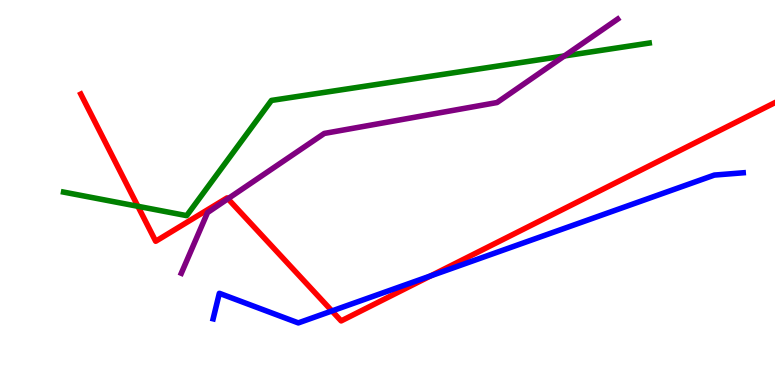[{'lines': ['blue', 'red'], 'intersections': [{'x': 4.28, 'y': 1.92}, {'x': 5.56, 'y': 2.83}]}, {'lines': ['green', 'red'], 'intersections': [{'x': 1.78, 'y': 4.64}]}, {'lines': ['purple', 'red'], 'intersections': [{'x': 2.94, 'y': 4.84}]}, {'lines': ['blue', 'green'], 'intersections': []}, {'lines': ['blue', 'purple'], 'intersections': []}, {'lines': ['green', 'purple'], 'intersections': [{'x': 7.28, 'y': 8.55}]}]